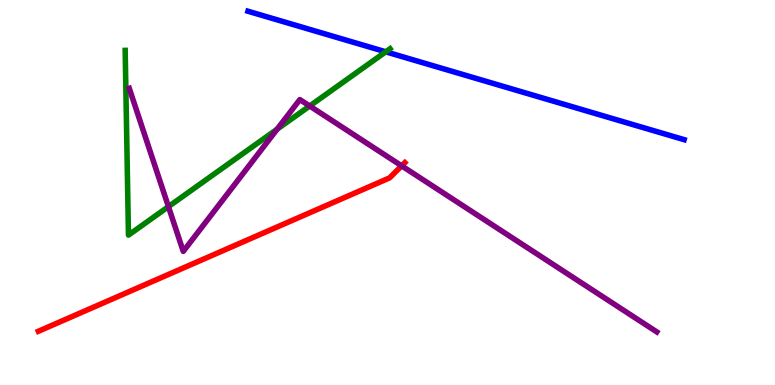[{'lines': ['blue', 'red'], 'intersections': []}, {'lines': ['green', 'red'], 'intersections': []}, {'lines': ['purple', 'red'], 'intersections': [{'x': 5.18, 'y': 5.69}]}, {'lines': ['blue', 'green'], 'intersections': [{'x': 4.98, 'y': 8.65}]}, {'lines': ['blue', 'purple'], 'intersections': []}, {'lines': ['green', 'purple'], 'intersections': [{'x': 2.17, 'y': 4.63}, {'x': 3.58, 'y': 6.64}, {'x': 4.0, 'y': 7.25}]}]